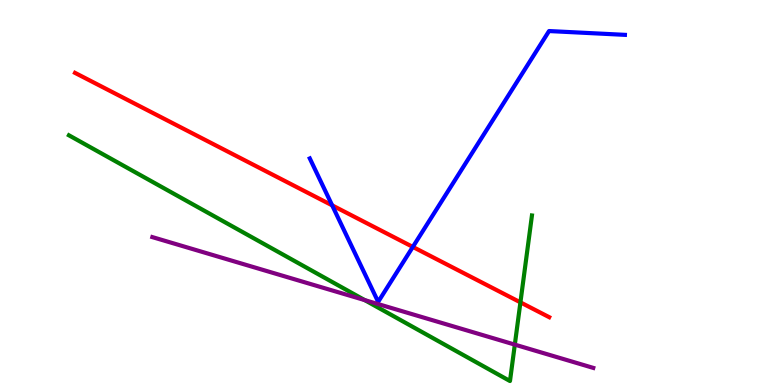[{'lines': ['blue', 'red'], 'intersections': [{'x': 4.29, 'y': 4.67}, {'x': 5.33, 'y': 3.59}]}, {'lines': ['green', 'red'], 'intersections': [{'x': 6.72, 'y': 2.15}]}, {'lines': ['purple', 'red'], 'intersections': []}, {'lines': ['blue', 'green'], 'intersections': []}, {'lines': ['blue', 'purple'], 'intersections': []}, {'lines': ['green', 'purple'], 'intersections': [{'x': 4.71, 'y': 2.21}, {'x': 6.64, 'y': 1.05}]}]